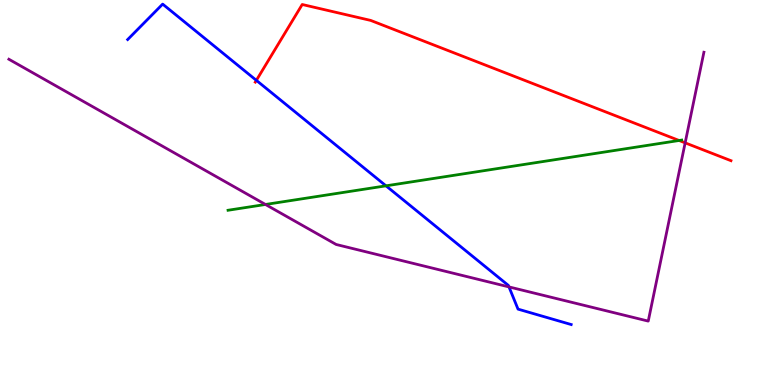[{'lines': ['blue', 'red'], 'intersections': [{'x': 3.31, 'y': 7.91}]}, {'lines': ['green', 'red'], 'intersections': [{'x': 8.76, 'y': 6.35}]}, {'lines': ['purple', 'red'], 'intersections': [{'x': 8.84, 'y': 6.29}]}, {'lines': ['blue', 'green'], 'intersections': [{'x': 4.98, 'y': 5.17}]}, {'lines': ['blue', 'purple'], 'intersections': [{'x': 6.57, 'y': 2.55}]}, {'lines': ['green', 'purple'], 'intersections': [{'x': 3.43, 'y': 4.69}]}]